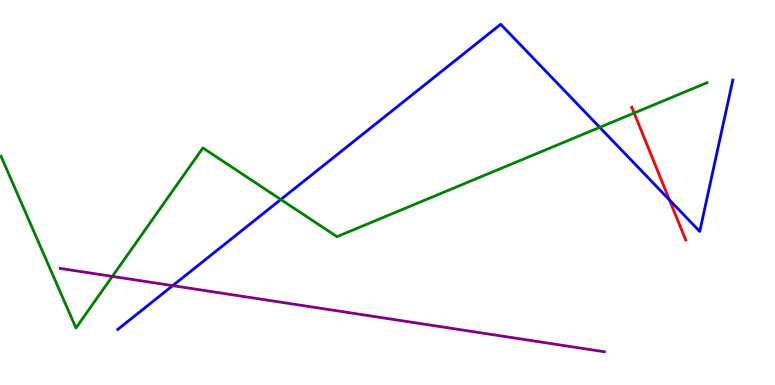[{'lines': ['blue', 'red'], 'intersections': [{'x': 8.64, 'y': 4.81}]}, {'lines': ['green', 'red'], 'intersections': [{'x': 8.18, 'y': 7.06}]}, {'lines': ['purple', 'red'], 'intersections': []}, {'lines': ['blue', 'green'], 'intersections': [{'x': 3.62, 'y': 4.82}, {'x': 7.74, 'y': 6.69}]}, {'lines': ['blue', 'purple'], 'intersections': [{'x': 2.23, 'y': 2.58}]}, {'lines': ['green', 'purple'], 'intersections': [{'x': 1.45, 'y': 2.82}]}]